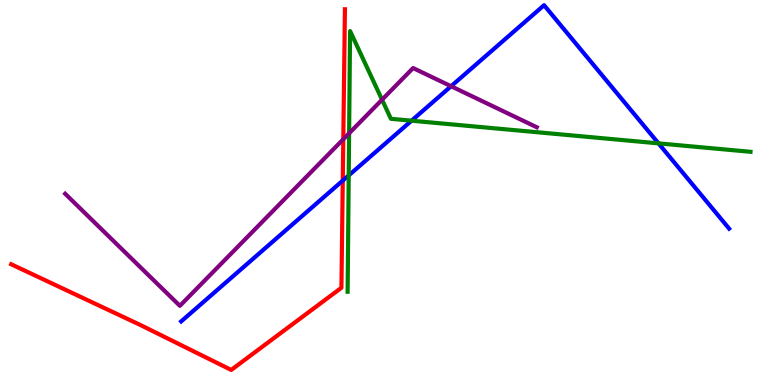[{'lines': ['blue', 'red'], 'intersections': [{'x': 4.42, 'y': 5.31}]}, {'lines': ['green', 'red'], 'intersections': []}, {'lines': ['purple', 'red'], 'intersections': [{'x': 4.43, 'y': 6.38}]}, {'lines': ['blue', 'green'], 'intersections': [{'x': 4.5, 'y': 5.44}, {'x': 5.31, 'y': 6.87}, {'x': 8.5, 'y': 6.28}]}, {'lines': ['blue', 'purple'], 'intersections': [{'x': 5.82, 'y': 7.76}]}, {'lines': ['green', 'purple'], 'intersections': [{'x': 4.5, 'y': 6.54}, {'x': 4.93, 'y': 7.41}]}]